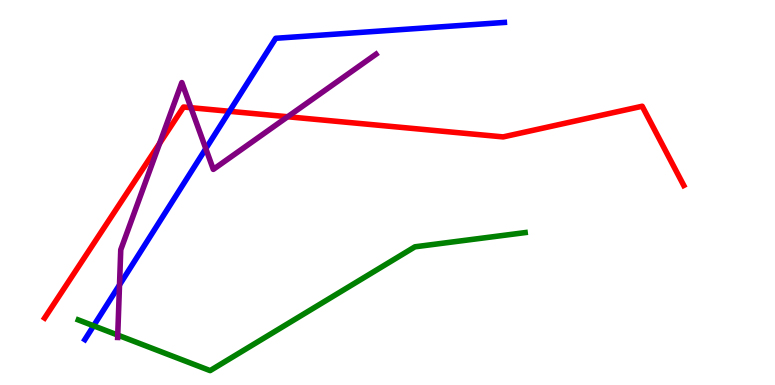[{'lines': ['blue', 'red'], 'intersections': [{'x': 2.96, 'y': 7.11}]}, {'lines': ['green', 'red'], 'intersections': []}, {'lines': ['purple', 'red'], 'intersections': [{'x': 2.06, 'y': 6.28}, {'x': 2.46, 'y': 7.2}, {'x': 3.71, 'y': 6.97}]}, {'lines': ['blue', 'green'], 'intersections': [{'x': 1.21, 'y': 1.54}]}, {'lines': ['blue', 'purple'], 'intersections': [{'x': 1.54, 'y': 2.6}, {'x': 2.66, 'y': 6.14}]}, {'lines': ['green', 'purple'], 'intersections': [{'x': 1.52, 'y': 1.3}]}]